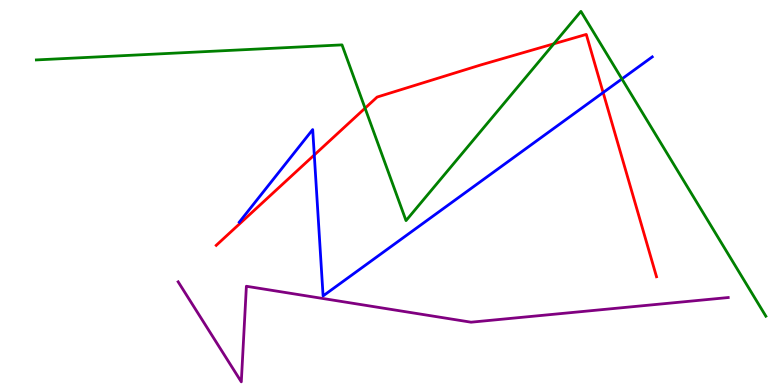[{'lines': ['blue', 'red'], 'intersections': [{'x': 4.06, 'y': 5.97}, {'x': 7.78, 'y': 7.6}]}, {'lines': ['green', 'red'], 'intersections': [{'x': 4.71, 'y': 7.19}, {'x': 7.15, 'y': 8.86}]}, {'lines': ['purple', 'red'], 'intersections': []}, {'lines': ['blue', 'green'], 'intersections': [{'x': 8.02, 'y': 7.95}]}, {'lines': ['blue', 'purple'], 'intersections': []}, {'lines': ['green', 'purple'], 'intersections': []}]